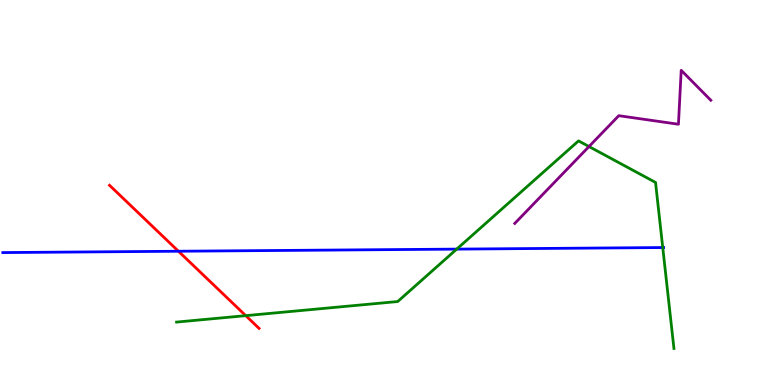[{'lines': ['blue', 'red'], 'intersections': [{'x': 2.3, 'y': 3.47}]}, {'lines': ['green', 'red'], 'intersections': [{'x': 3.17, 'y': 1.8}]}, {'lines': ['purple', 'red'], 'intersections': []}, {'lines': ['blue', 'green'], 'intersections': [{'x': 5.89, 'y': 3.53}, {'x': 8.55, 'y': 3.57}]}, {'lines': ['blue', 'purple'], 'intersections': []}, {'lines': ['green', 'purple'], 'intersections': [{'x': 7.6, 'y': 6.19}]}]